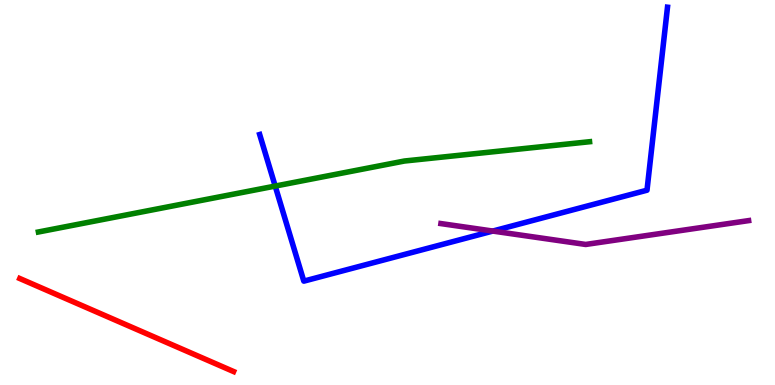[{'lines': ['blue', 'red'], 'intersections': []}, {'lines': ['green', 'red'], 'intersections': []}, {'lines': ['purple', 'red'], 'intersections': []}, {'lines': ['blue', 'green'], 'intersections': [{'x': 3.55, 'y': 5.17}]}, {'lines': ['blue', 'purple'], 'intersections': [{'x': 6.36, 'y': 4.0}]}, {'lines': ['green', 'purple'], 'intersections': []}]